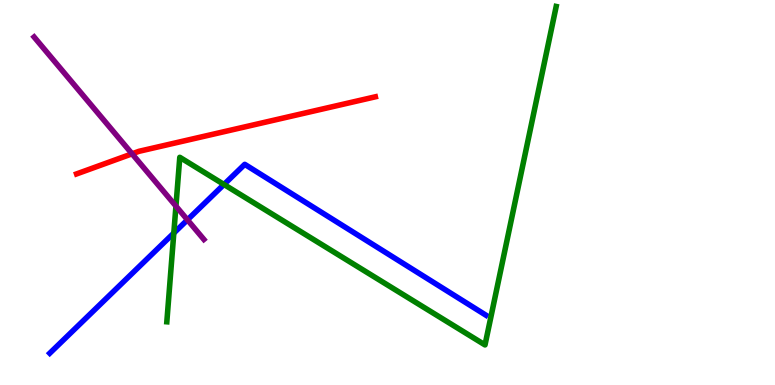[{'lines': ['blue', 'red'], 'intersections': []}, {'lines': ['green', 'red'], 'intersections': []}, {'lines': ['purple', 'red'], 'intersections': [{'x': 1.7, 'y': 6.0}]}, {'lines': ['blue', 'green'], 'intersections': [{'x': 2.24, 'y': 3.95}, {'x': 2.89, 'y': 5.21}]}, {'lines': ['blue', 'purple'], 'intersections': [{'x': 2.42, 'y': 4.29}]}, {'lines': ['green', 'purple'], 'intersections': [{'x': 2.27, 'y': 4.65}]}]